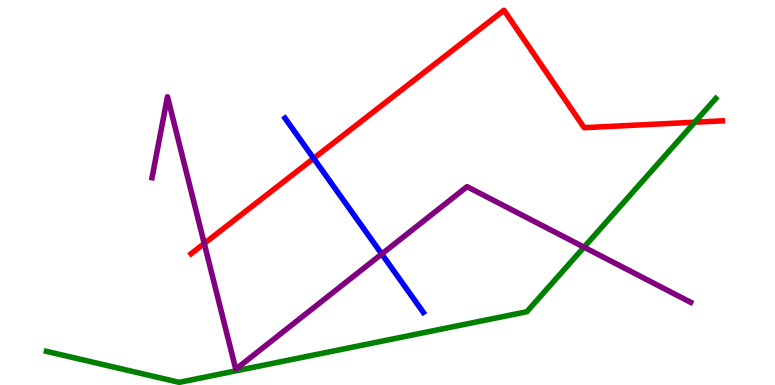[{'lines': ['blue', 'red'], 'intersections': [{'x': 4.05, 'y': 5.89}]}, {'lines': ['green', 'red'], 'intersections': [{'x': 8.96, 'y': 6.83}]}, {'lines': ['purple', 'red'], 'intersections': [{'x': 2.64, 'y': 3.68}]}, {'lines': ['blue', 'green'], 'intersections': []}, {'lines': ['blue', 'purple'], 'intersections': [{'x': 4.93, 'y': 3.4}]}, {'lines': ['green', 'purple'], 'intersections': [{'x': 7.54, 'y': 3.58}]}]